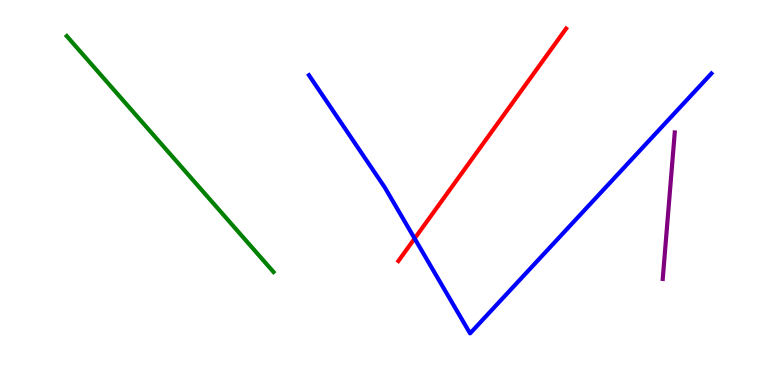[{'lines': ['blue', 'red'], 'intersections': [{'x': 5.35, 'y': 3.81}]}, {'lines': ['green', 'red'], 'intersections': []}, {'lines': ['purple', 'red'], 'intersections': []}, {'lines': ['blue', 'green'], 'intersections': []}, {'lines': ['blue', 'purple'], 'intersections': []}, {'lines': ['green', 'purple'], 'intersections': []}]